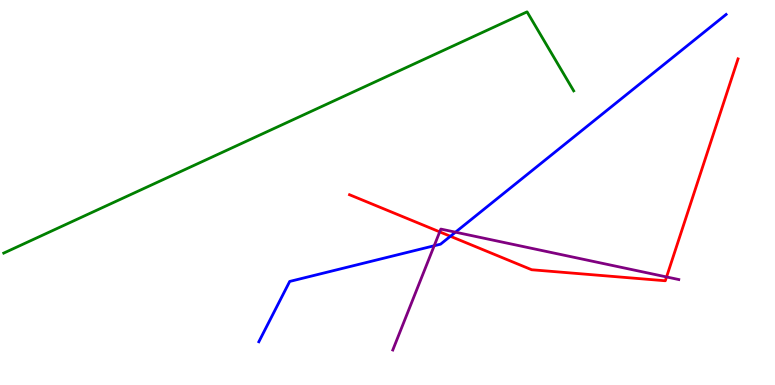[{'lines': ['blue', 'red'], 'intersections': [{'x': 5.81, 'y': 3.86}]}, {'lines': ['green', 'red'], 'intersections': []}, {'lines': ['purple', 'red'], 'intersections': [{'x': 5.67, 'y': 3.98}, {'x': 8.6, 'y': 2.81}]}, {'lines': ['blue', 'green'], 'intersections': []}, {'lines': ['blue', 'purple'], 'intersections': [{'x': 5.6, 'y': 3.62}, {'x': 5.88, 'y': 3.97}]}, {'lines': ['green', 'purple'], 'intersections': []}]